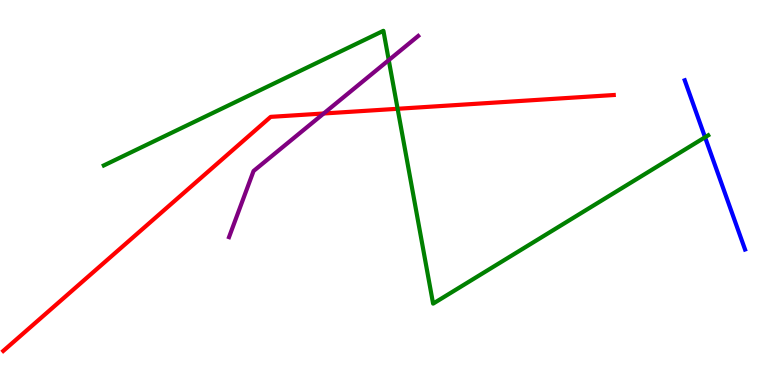[{'lines': ['blue', 'red'], 'intersections': []}, {'lines': ['green', 'red'], 'intersections': [{'x': 5.13, 'y': 7.17}]}, {'lines': ['purple', 'red'], 'intersections': [{'x': 4.18, 'y': 7.05}]}, {'lines': ['blue', 'green'], 'intersections': [{'x': 9.1, 'y': 6.43}]}, {'lines': ['blue', 'purple'], 'intersections': []}, {'lines': ['green', 'purple'], 'intersections': [{'x': 5.02, 'y': 8.44}]}]